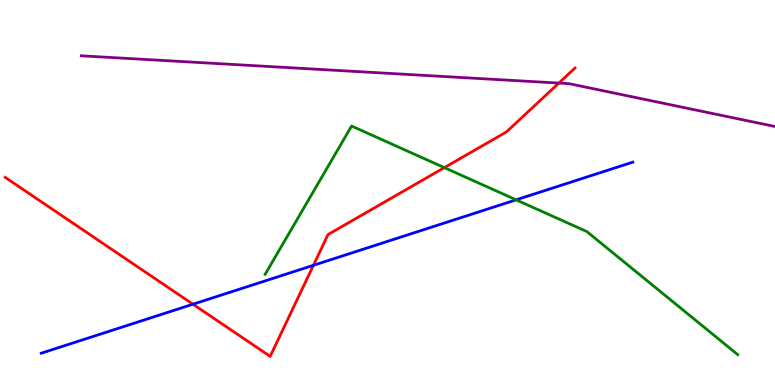[{'lines': ['blue', 'red'], 'intersections': [{'x': 2.49, 'y': 2.1}, {'x': 4.04, 'y': 3.11}]}, {'lines': ['green', 'red'], 'intersections': [{'x': 5.73, 'y': 5.65}]}, {'lines': ['purple', 'red'], 'intersections': [{'x': 7.21, 'y': 7.84}]}, {'lines': ['blue', 'green'], 'intersections': [{'x': 6.66, 'y': 4.81}]}, {'lines': ['blue', 'purple'], 'intersections': []}, {'lines': ['green', 'purple'], 'intersections': []}]